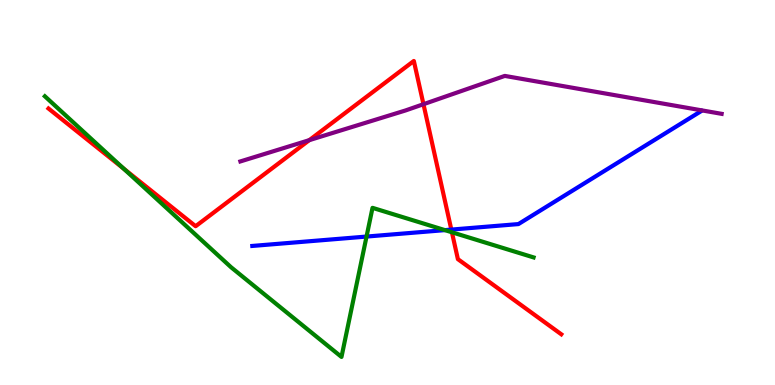[{'lines': ['blue', 'red'], 'intersections': [{'x': 5.82, 'y': 4.04}]}, {'lines': ['green', 'red'], 'intersections': [{'x': 1.6, 'y': 5.62}, {'x': 5.83, 'y': 3.97}]}, {'lines': ['purple', 'red'], 'intersections': [{'x': 3.99, 'y': 6.36}, {'x': 5.46, 'y': 7.29}]}, {'lines': ['blue', 'green'], 'intersections': [{'x': 4.73, 'y': 3.86}, {'x': 5.74, 'y': 4.02}]}, {'lines': ['blue', 'purple'], 'intersections': []}, {'lines': ['green', 'purple'], 'intersections': []}]